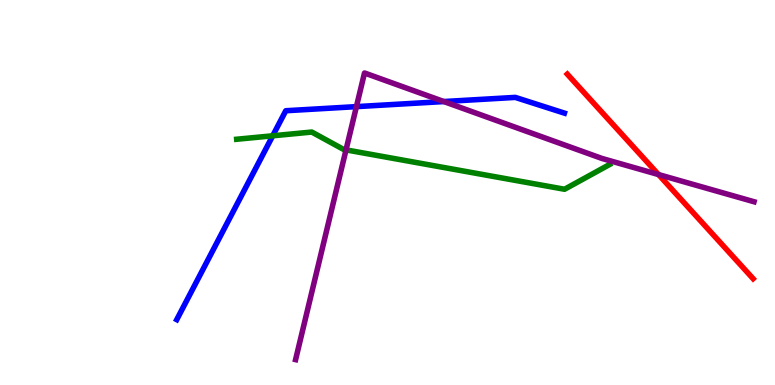[{'lines': ['blue', 'red'], 'intersections': []}, {'lines': ['green', 'red'], 'intersections': []}, {'lines': ['purple', 'red'], 'intersections': [{'x': 8.5, 'y': 5.47}]}, {'lines': ['blue', 'green'], 'intersections': [{'x': 3.52, 'y': 6.47}]}, {'lines': ['blue', 'purple'], 'intersections': [{'x': 4.6, 'y': 7.23}, {'x': 5.73, 'y': 7.36}]}, {'lines': ['green', 'purple'], 'intersections': [{'x': 4.46, 'y': 6.11}]}]